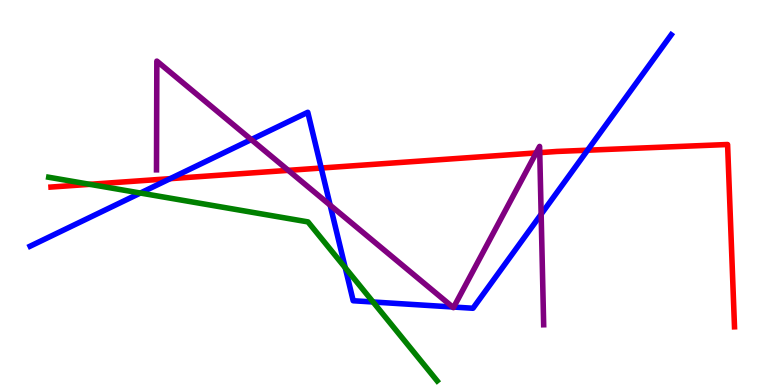[{'lines': ['blue', 'red'], 'intersections': [{'x': 2.2, 'y': 5.36}, {'x': 4.14, 'y': 5.64}, {'x': 7.58, 'y': 6.1}]}, {'lines': ['green', 'red'], 'intersections': [{'x': 1.16, 'y': 5.21}]}, {'lines': ['purple', 'red'], 'intersections': [{'x': 3.72, 'y': 5.58}, {'x': 6.92, 'y': 6.03}, {'x': 6.96, 'y': 6.03}]}, {'lines': ['blue', 'green'], 'intersections': [{'x': 1.81, 'y': 4.99}, {'x': 4.45, 'y': 3.05}, {'x': 4.81, 'y': 2.16}]}, {'lines': ['blue', 'purple'], 'intersections': [{'x': 3.24, 'y': 6.37}, {'x': 4.26, 'y': 4.67}, {'x': 5.84, 'y': 2.03}, {'x': 5.86, 'y': 2.02}, {'x': 6.98, 'y': 4.44}]}, {'lines': ['green', 'purple'], 'intersections': []}]